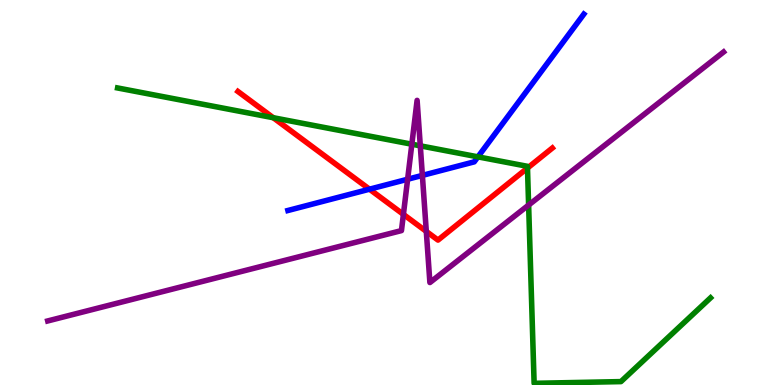[{'lines': ['blue', 'red'], 'intersections': [{'x': 4.77, 'y': 5.09}]}, {'lines': ['green', 'red'], 'intersections': [{'x': 3.53, 'y': 6.94}, {'x': 6.81, 'y': 5.63}]}, {'lines': ['purple', 'red'], 'intersections': [{'x': 5.21, 'y': 4.43}, {'x': 5.5, 'y': 3.99}]}, {'lines': ['blue', 'green'], 'intersections': [{'x': 6.17, 'y': 5.93}]}, {'lines': ['blue', 'purple'], 'intersections': [{'x': 5.26, 'y': 5.34}, {'x': 5.45, 'y': 5.44}]}, {'lines': ['green', 'purple'], 'intersections': [{'x': 5.31, 'y': 6.25}, {'x': 5.42, 'y': 6.21}, {'x': 6.82, 'y': 4.67}]}]